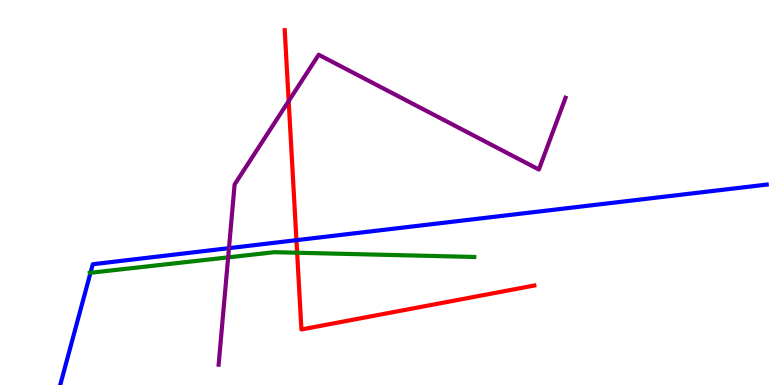[{'lines': ['blue', 'red'], 'intersections': [{'x': 3.83, 'y': 3.76}]}, {'lines': ['green', 'red'], 'intersections': [{'x': 3.83, 'y': 3.44}]}, {'lines': ['purple', 'red'], 'intersections': [{'x': 3.72, 'y': 7.37}]}, {'lines': ['blue', 'green'], 'intersections': [{'x': 1.17, 'y': 2.91}]}, {'lines': ['blue', 'purple'], 'intersections': [{'x': 2.95, 'y': 3.55}]}, {'lines': ['green', 'purple'], 'intersections': [{'x': 2.94, 'y': 3.32}]}]